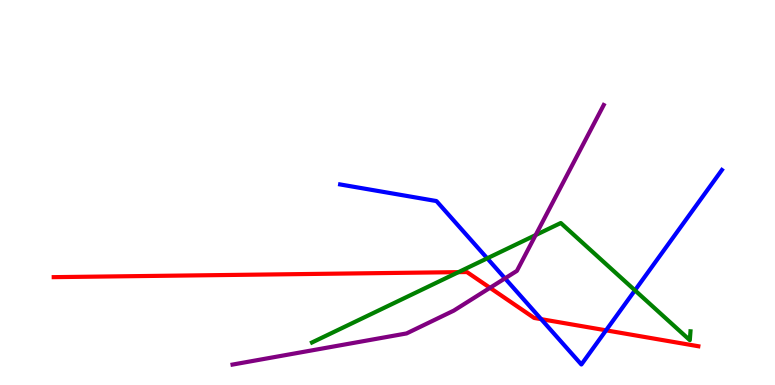[{'lines': ['blue', 'red'], 'intersections': [{'x': 6.98, 'y': 1.71}, {'x': 7.82, 'y': 1.42}]}, {'lines': ['green', 'red'], 'intersections': [{'x': 5.92, 'y': 2.93}]}, {'lines': ['purple', 'red'], 'intersections': [{'x': 6.32, 'y': 2.52}]}, {'lines': ['blue', 'green'], 'intersections': [{'x': 6.29, 'y': 3.29}, {'x': 8.19, 'y': 2.46}]}, {'lines': ['blue', 'purple'], 'intersections': [{'x': 6.52, 'y': 2.77}]}, {'lines': ['green', 'purple'], 'intersections': [{'x': 6.91, 'y': 3.89}]}]